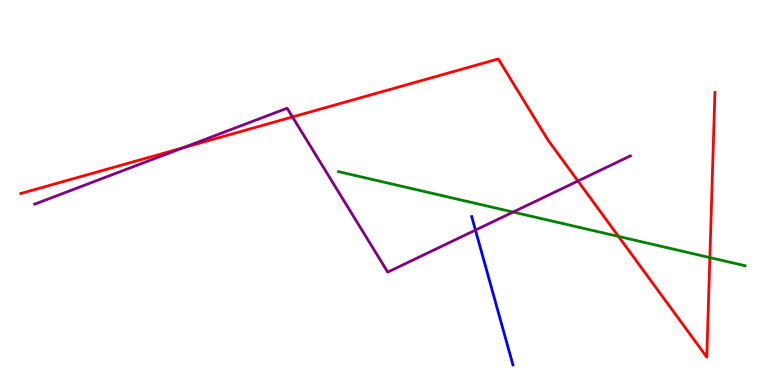[{'lines': ['blue', 'red'], 'intersections': []}, {'lines': ['green', 'red'], 'intersections': [{'x': 7.98, 'y': 3.86}, {'x': 9.16, 'y': 3.31}]}, {'lines': ['purple', 'red'], 'intersections': [{'x': 2.36, 'y': 6.16}, {'x': 3.77, 'y': 6.96}, {'x': 7.46, 'y': 5.3}]}, {'lines': ['blue', 'green'], 'intersections': []}, {'lines': ['blue', 'purple'], 'intersections': [{'x': 6.13, 'y': 4.02}]}, {'lines': ['green', 'purple'], 'intersections': [{'x': 6.62, 'y': 4.49}]}]